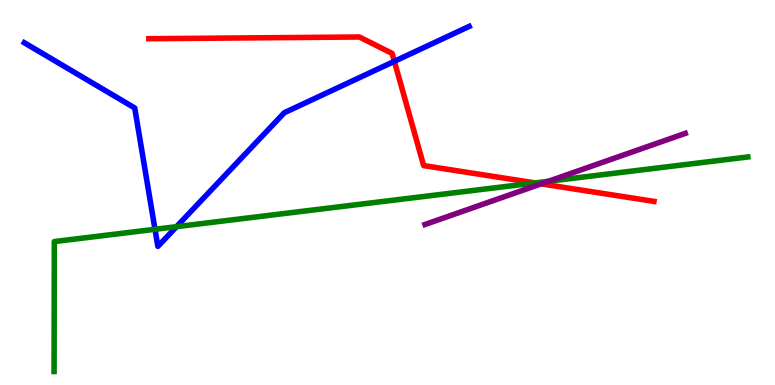[{'lines': ['blue', 'red'], 'intersections': [{'x': 5.09, 'y': 8.41}]}, {'lines': ['green', 'red'], 'intersections': [{'x': 6.9, 'y': 5.25}]}, {'lines': ['purple', 'red'], 'intersections': [{'x': 6.98, 'y': 5.22}]}, {'lines': ['blue', 'green'], 'intersections': [{'x': 2.0, 'y': 4.04}, {'x': 2.28, 'y': 4.11}]}, {'lines': ['blue', 'purple'], 'intersections': []}, {'lines': ['green', 'purple'], 'intersections': [{'x': 7.08, 'y': 5.29}]}]